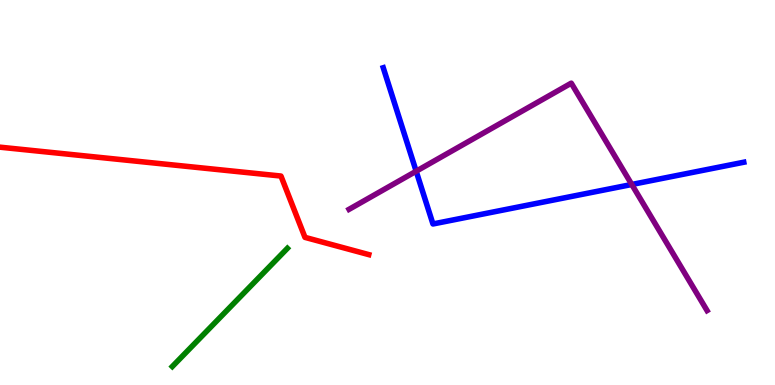[{'lines': ['blue', 'red'], 'intersections': []}, {'lines': ['green', 'red'], 'intersections': []}, {'lines': ['purple', 'red'], 'intersections': []}, {'lines': ['blue', 'green'], 'intersections': []}, {'lines': ['blue', 'purple'], 'intersections': [{'x': 5.37, 'y': 5.55}, {'x': 8.15, 'y': 5.21}]}, {'lines': ['green', 'purple'], 'intersections': []}]